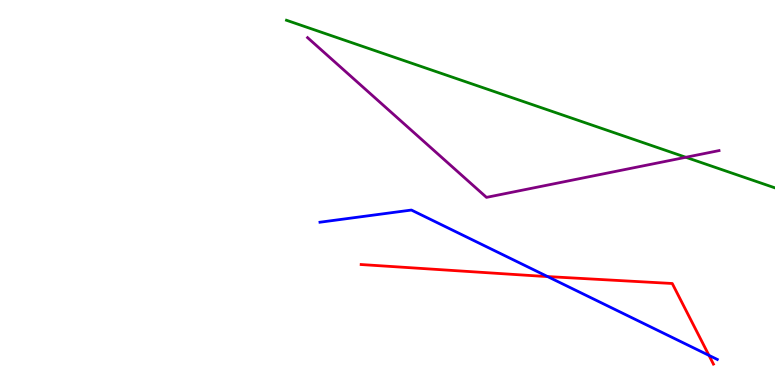[{'lines': ['blue', 'red'], 'intersections': [{'x': 7.07, 'y': 2.82}, {'x': 9.15, 'y': 0.769}]}, {'lines': ['green', 'red'], 'intersections': []}, {'lines': ['purple', 'red'], 'intersections': []}, {'lines': ['blue', 'green'], 'intersections': []}, {'lines': ['blue', 'purple'], 'intersections': []}, {'lines': ['green', 'purple'], 'intersections': [{'x': 8.85, 'y': 5.91}]}]